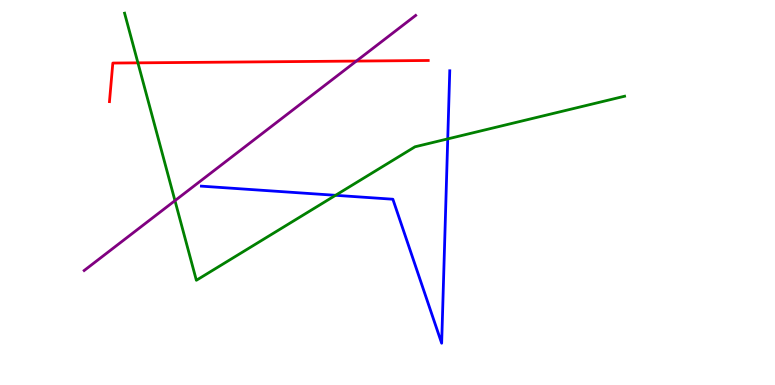[{'lines': ['blue', 'red'], 'intersections': []}, {'lines': ['green', 'red'], 'intersections': [{'x': 1.78, 'y': 8.37}]}, {'lines': ['purple', 'red'], 'intersections': [{'x': 4.6, 'y': 8.41}]}, {'lines': ['blue', 'green'], 'intersections': [{'x': 4.33, 'y': 4.93}, {'x': 5.78, 'y': 6.39}]}, {'lines': ['blue', 'purple'], 'intersections': []}, {'lines': ['green', 'purple'], 'intersections': [{'x': 2.26, 'y': 4.79}]}]